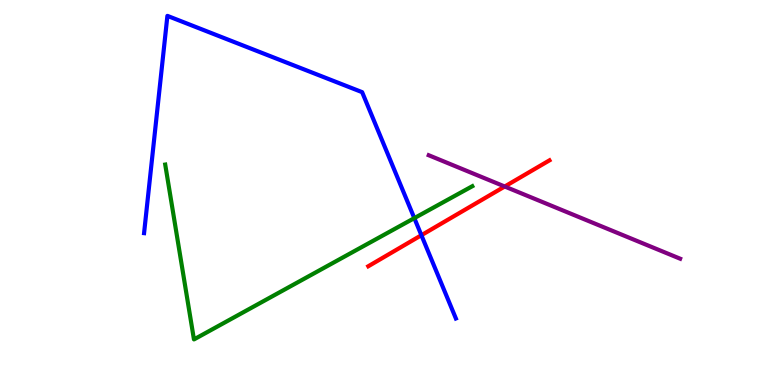[{'lines': ['blue', 'red'], 'intersections': [{'x': 5.44, 'y': 3.89}]}, {'lines': ['green', 'red'], 'intersections': []}, {'lines': ['purple', 'red'], 'intersections': [{'x': 6.51, 'y': 5.16}]}, {'lines': ['blue', 'green'], 'intersections': [{'x': 5.35, 'y': 4.33}]}, {'lines': ['blue', 'purple'], 'intersections': []}, {'lines': ['green', 'purple'], 'intersections': []}]